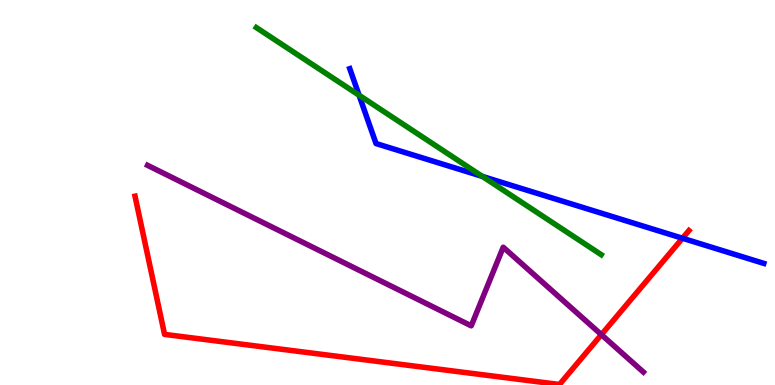[{'lines': ['blue', 'red'], 'intersections': [{'x': 8.81, 'y': 3.81}]}, {'lines': ['green', 'red'], 'intersections': []}, {'lines': ['purple', 'red'], 'intersections': [{'x': 7.76, 'y': 1.31}]}, {'lines': ['blue', 'green'], 'intersections': [{'x': 4.63, 'y': 7.53}, {'x': 6.22, 'y': 5.42}]}, {'lines': ['blue', 'purple'], 'intersections': []}, {'lines': ['green', 'purple'], 'intersections': []}]